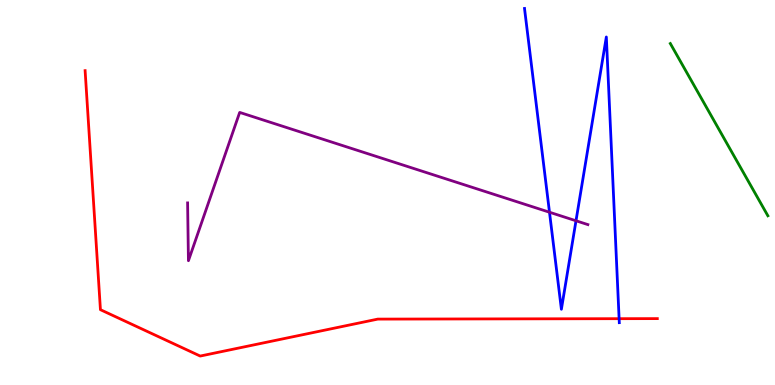[{'lines': ['blue', 'red'], 'intersections': [{'x': 7.99, 'y': 1.72}]}, {'lines': ['green', 'red'], 'intersections': []}, {'lines': ['purple', 'red'], 'intersections': []}, {'lines': ['blue', 'green'], 'intersections': []}, {'lines': ['blue', 'purple'], 'intersections': [{'x': 7.09, 'y': 4.49}, {'x': 7.43, 'y': 4.27}]}, {'lines': ['green', 'purple'], 'intersections': []}]